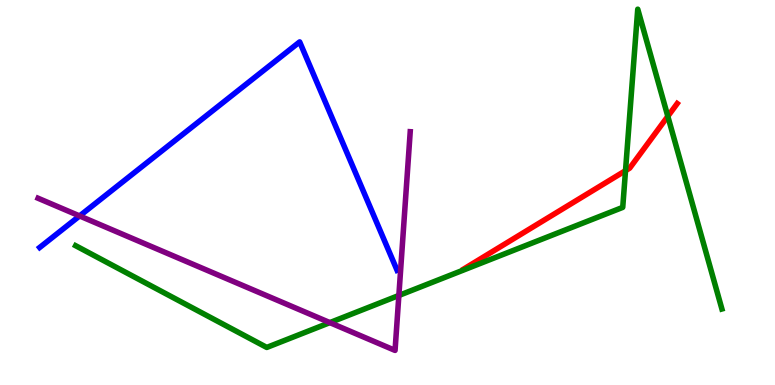[{'lines': ['blue', 'red'], 'intersections': []}, {'lines': ['green', 'red'], 'intersections': [{'x': 8.07, 'y': 5.57}, {'x': 8.62, 'y': 6.98}]}, {'lines': ['purple', 'red'], 'intersections': []}, {'lines': ['blue', 'green'], 'intersections': []}, {'lines': ['blue', 'purple'], 'intersections': [{'x': 1.03, 'y': 4.39}]}, {'lines': ['green', 'purple'], 'intersections': [{'x': 4.26, 'y': 1.62}, {'x': 5.15, 'y': 2.33}]}]